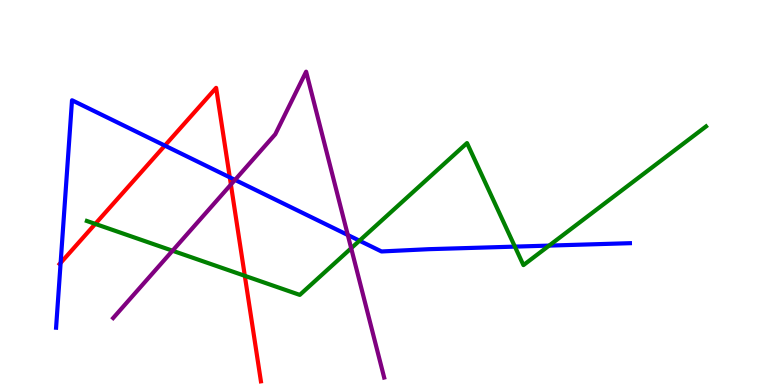[{'lines': ['blue', 'red'], 'intersections': [{'x': 0.782, 'y': 3.17}, {'x': 2.13, 'y': 6.22}, {'x': 2.97, 'y': 5.39}]}, {'lines': ['green', 'red'], 'intersections': [{'x': 1.23, 'y': 4.18}, {'x': 3.16, 'y': 2.84}]}, {'lines': ['purple', 'red'], 'intersections': [{'x': 2.98, 'y': 5.21}]}, {'lines': ['blue', 'green'], 'intersections': [{'x': 4.64, 'y': 3.75}, {'x': 6.64, 'y': 3.59}, {'x': 7.09, 'y': 3.62}]}, {'lines': ['blue', 'purple'], 'intersections': [{'x': 3.03, 'y': 5.33}, {'x': 4.49, 'y': 3.9}]}, {'lines': ['green', 'purple'], 'intersections': [{'x': 2.23, 'y': 3.49}, {'x': 4.53, 'y': 3.55}]}]